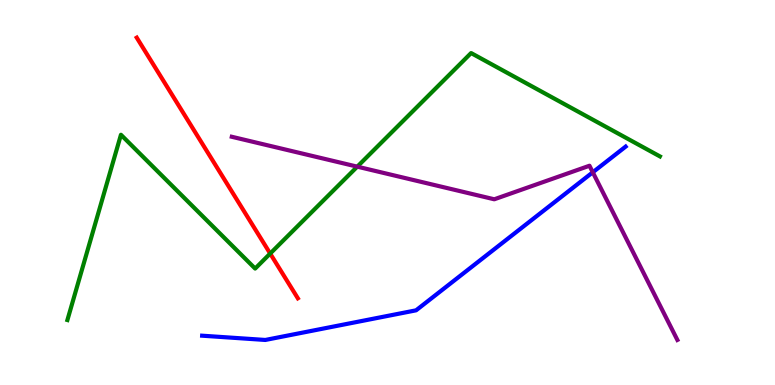[{'lines': ['blue', 'red'], 'intersections': []}, {'lines': ['green', 'red'], 'intersections': [{'x': 3.49, 'y': 3.41}]}, {'lines': ['purple', 'red'], 'intersections': []}, {'lines': ['blue', 'green'], 'intersections': []}, {'lines': ['blue', 'purple'], 'intersections': [{'x': 7.65, 'y': 5.53}]}, {'lines': ['green', 'purple'], 'intersections': [{'x': 4.61, 'y': 5.67}]}]